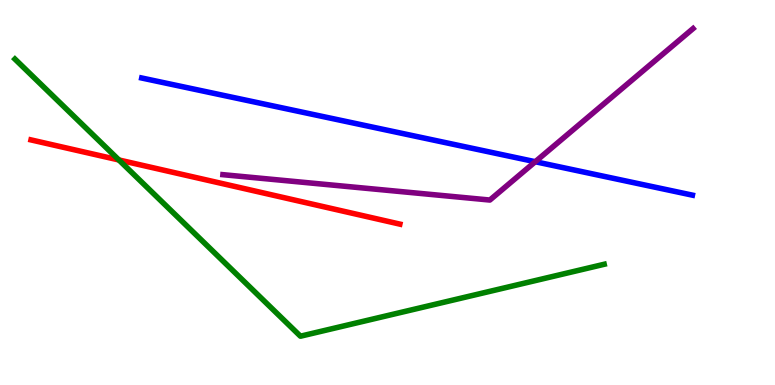[{'lines': ['blue', 'red'], 'intersections': []}, {'lines': ['green', 'red'], 'intersections': [{'x': 1.53, 'y': 5.85}]}, {'lines': ['purple', 'red'], 'intersections': []}, {'lines': ['blue', 'green'], 'intersections': []}, {'lines': ['blue', 'purple'], 'intersections': [{'x': 6.91, 'y': 5.8}]}, {'lines': ['green', 'purple'], 'intersections': []}]